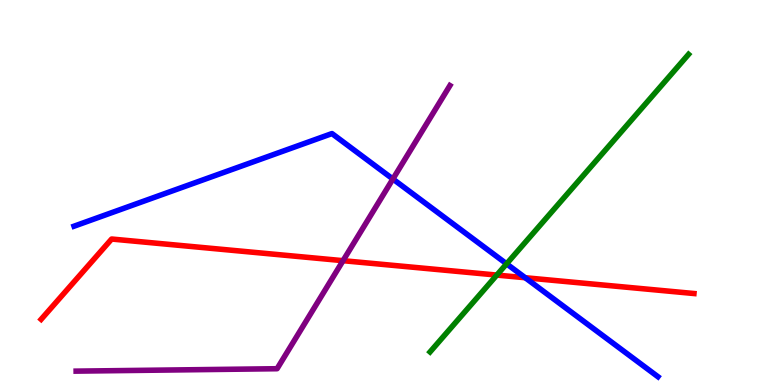[{'lines': ['blue', 'red'], 'intersections': [{'x': 6.78, 'y': 2.79}]}, {'lines': ['green', 'red'], 'intersections': [{'x': 6.41, 'y': 2.86}]}, {'lines': ['purple', 'red'], 'intersections': [{'x': 4.43, 'y': 3.23}]}, {'lines': ['blue', 'green'], 'intersections': [{'x': 6.54, 'y': 3.15}]}, {'lines': ['blue', 'purple'], 'intersections': [{'x': 5.07, 'y': 5.35}]}, {'lines': ['green', 'purple'], 'intersections': []}]